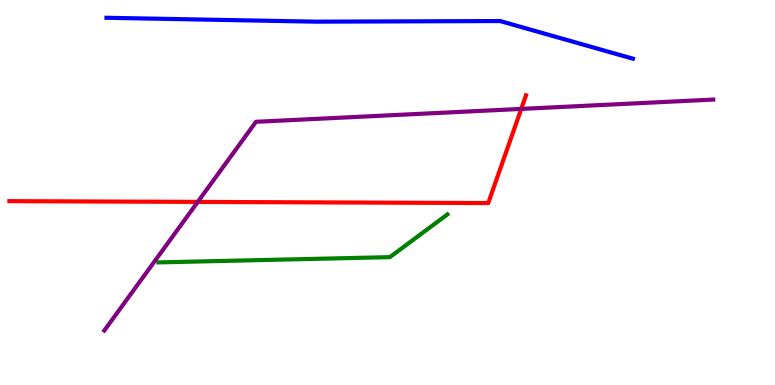[{'lines': ['blue', 'red'], 'intersections': []}, {'lines': ['green', 'red'], 'intersections': []}, {'lines': ['purple', 'red'], 'intersections': [{'x': 2.55, 'y': 4.76}, {'x': 6.73, 'y': 7.17}]}, {'lines': ['blue', 'green'], 'intersections': []}, {'lines': ['blue', 'purple'], 'intersections': []}, {'lines': ['green', 'purple'], 'intersections': []}]